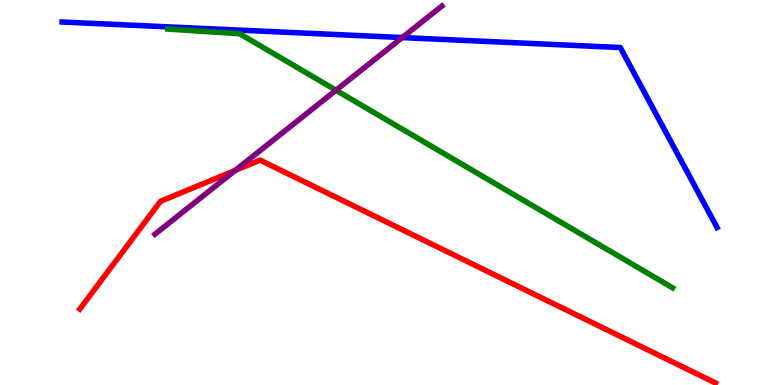[{'lines': ['blue', 'red'], 'intersections': []}, {'lines': ['green', 'red'], 'intersections': []}, {'lines': ['purple', 'red'], 'intersections': [{'x': 3.03, 'y': 5.57}]}, {'lines': ['blue', 'green'], 'intersections': []}, {'lines': ['blue', 'purple'], 'intersections': [{'x': 5.19, 'y': 9.02}]}, {'lines': ['green', 'purple'], 'intersections': [{'x': 4.34, 'y': 7.66}]}]